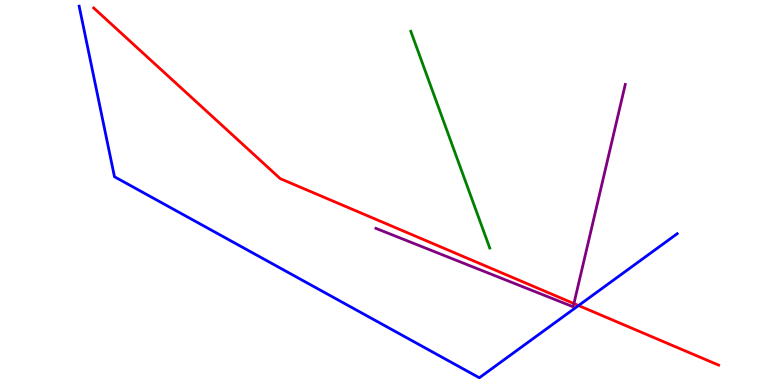[{'lines': ['blue', 'red'], 'intersections': [{'x': 7.47, 'y': 2.06}]}, {'lines': ['green', 'red'], 'intersections': []}, {'lines': ['purple', 'red'], 'intersections': [{'x': 7.41, 'y': 2.12}]}, {'lines': ['blue', 'green'], 'intersections': []}, {'lines': ['blue', 'purple'], 'intersections': []}, {'lines': ['green', 'purple'], 'intersections': []}]